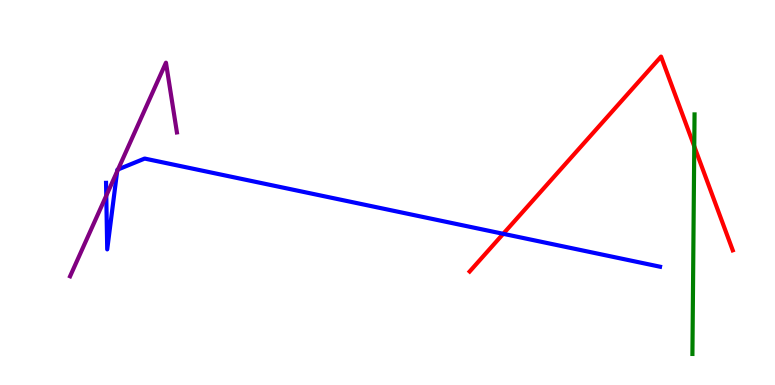[{'lines': ['blue', 'red'], 'intersections': [{'x': 6.49, 'y': 3.93}]}, {'lines': ['green', 'red'], 'intersections': [{'x': 8.96, 'y': 6.2}]}, {'lines': ['purple', 'red'], 'intersections': []}, {'lines': ['blue', 'green'], 'intersections': []}, {'lines': ['blue', 'purple'], 'intersections': [{'x': 1.37, 'y': 4.92}, {'x': 1.51, 'y': 5.55}, {'x': 1.52, 'y': 5.6}]}, {'lines': ['green', 'purple'], 'intersections': []}]